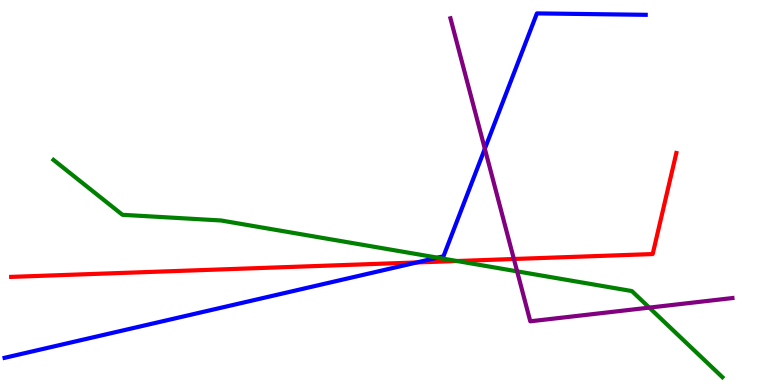[{'lines': ['blue', 'red'], 'intersections': [{'x': 5.38, 'y': 3.18}]}, {'lines': ['green', 'red'], 'intersections': [{'x': 5.9, 'y': 3.22}]}, {'lines': ['purple', 'red'], 'intersections': [{'x': 6.63, 'y': 3.27}]}, {'lines': ['blue', 'green'], 'intersections': [{'x': 5.64, 'y': 3.31}]}, {'lines': ['blue', 'purple'], 'intersections': [{'x': 6.26, 'y': 6.14}]}, {'lines': ['green', 'purple'], 'intersections': [{'x': 6.67, 'y': 2.95}, {'x': 8.38, 'y': 2.01}]}]